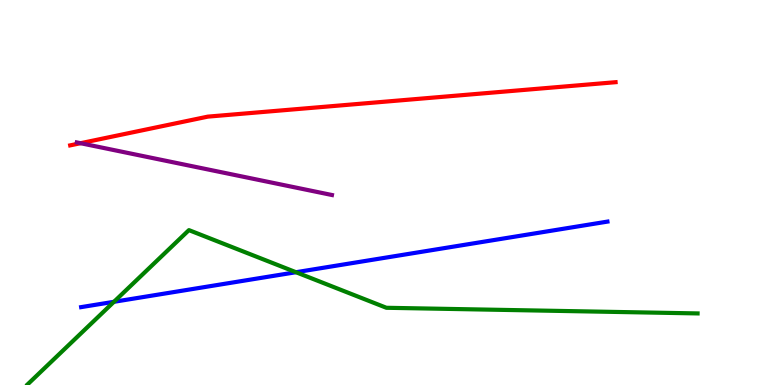[{'lines': ['blue', 'red'], 'intersections': []}, {'lines': ['green', 'red'], 'intersections': []}, {'lines': ['purple', 'red'], 'intersections': [{'x': 1.04, 'y': 6.28}]}, {'lines': ['blue', 'green'], 'intersections': [{'x': 1.47, 'y': 2.16}, {'x': 3.82, 'y': 2.93}]}, {'lines': ['blue', 'purple'], 'intersections': []}, {'lines': ['green', 'purple'], 'intersections': []}]